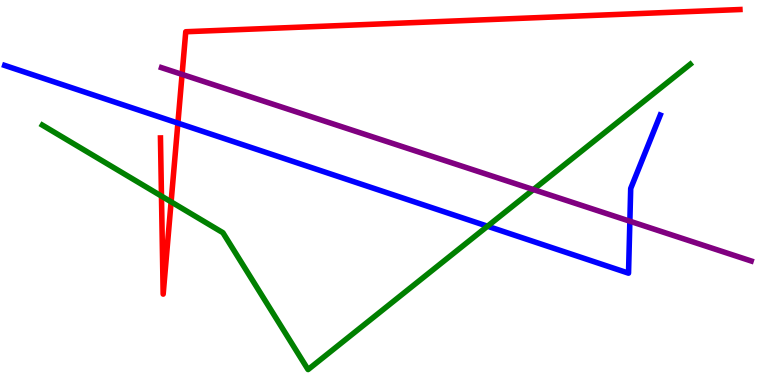[{'lines': ['blue', 'red'], 'intersections': [{'x': 2.3, 'y': 6.8}]}, {'lines': ['green', 'red'], 'intersections': [{'x': 2.08, 'y': 4.91}, {'x': 2.21, 'y': 4.76}]}, {'lines': ['purple', 'red'], 'intersections': [{'x': 2.35, 'y': 8.07}]}, {'lines': ['blue', 'green'], 'intersections': [{'x': 6.29, 'y': 4.12}]}, {'lines': ['blue', 'purple'], 'intersections': [{'x': 8.13, 'y': 4.25}]}, {'lines': ['green', 'purple'], 'intersections': [{'x': 6.88, 'y': 5.08}]}]